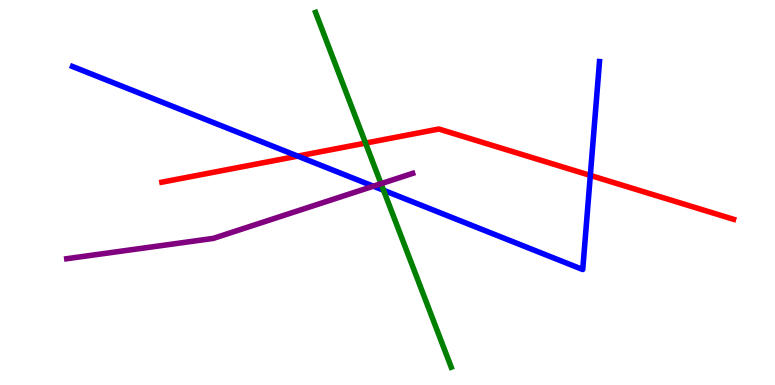[{'lines': ['blue', 'red'], 'intersections': [{'x': 3.84, 'y': 5.95}, {'x': 7.62, 'y': 5.44}]}, {'lines': ['green', 'red'], 'intersections': [{'x': 4.72, 'y': 6.28}]}, {'lines': ['purple', 'red'], 'intersections': []}, {'lines': ['blue', 'green'], 'intersections': [{'x': 4.95, 'y': 5.06}]}, {'lines': ['blue', 'purple'], 'intersections': [{'x': 4.82, 'y': 5.16}]}, {'lines': ['green', 'purple'], 'intersections': [{'x': 4.92, 'y': 5.23}]}]